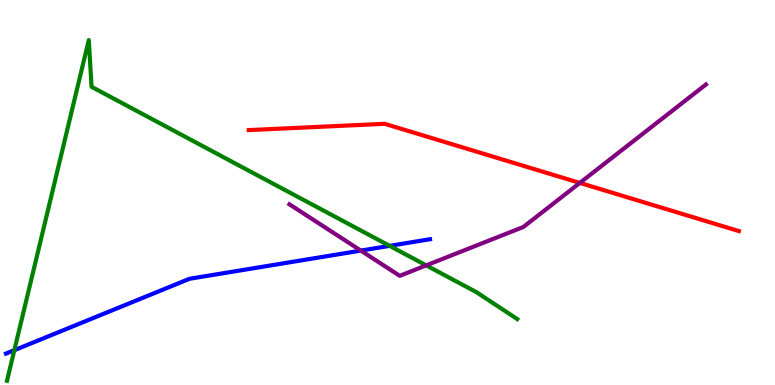[{'lines': ['blue', 'red'], 'intersections': []}, {'lines': ['green', 'red'], 'intersections': []}, {'lines': ['purple', 'red'], 'intersections': [{'x': 7.48, 'y': 5.25}]}, {'lines': ['blue', 'green'], 'intersections': [{'x': 0.185, 'y': 0.904}, {'x': 5.03, 'y': 3.61}]}, {'lines': ['blue', 'purple'], 'intersections': [{'x': 4.66, 'y': 3.49}]}, {'lines': ['green', 'purple'], 'intersections': [{'x': 5.5, 'y': 3.11}]}]